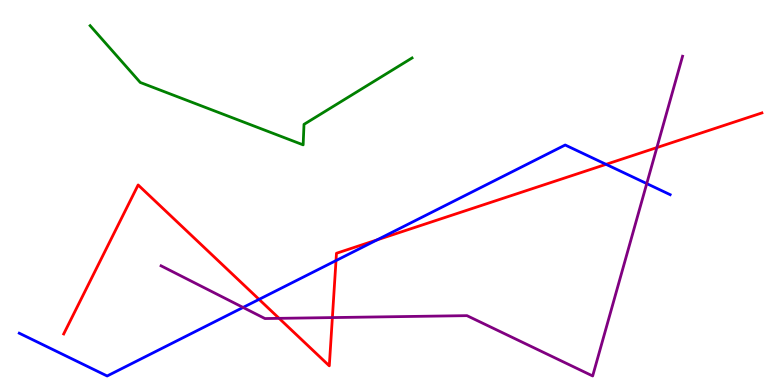[{'lines': ['blue', 'red'], 'intersections': [{'x': 3.34, 'y': 2.22}, {'x': 4.34, 'y': 3.23}, {'x': 4.86, 'y': 3.77}, {'x': 7.82, 'y': 5.73}]}, {'lines': ['green', 'red'], 'intersections': []}, {'lines': ['purple', 'red'], 'intersections': [{'x': 3.6, 'y': 1.73}, {'x': 4.29, 'y': 1.75}, {'x': 8.48, 'y': 6.17}]}, {'lines': ['blue', 'green'], 'intersections': []}, {'lines': ['blue', 'purple'], 'intersections': [{'x': 3.14, 'y': 2.01}, {'x': 8.35, 'y': 5.23}]}, {'lines': ['green', 'purple'], 'intersections': []}]